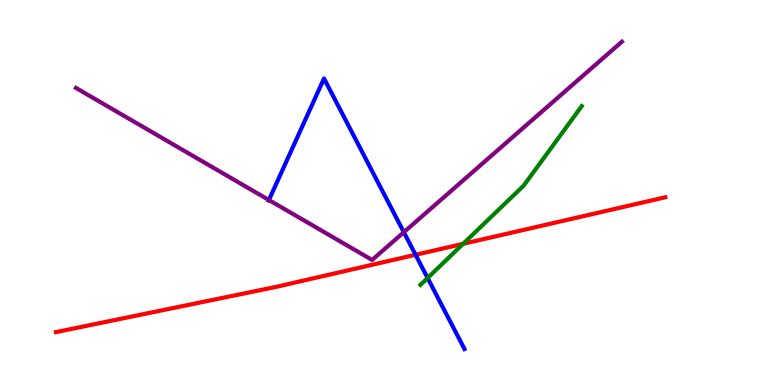[{'lines': ['blue', 'red'], 'intersections': [{'x': 5.36, 'y': 3.38}]}, {'lines': ['green', 'red'], 'intersections': [{'x': 5.98, 'y': 3.67}]}, {'lines': ['purple', 'red'], 'intersections': []}, {'lines': ['blue', 'green'], 'intersections': [{'x': 5.52, 'y': 2.78}]}, {'lines': ['blue', 'purple'], 'intersections': [{'x': 3.47, 'y': 4.8}, {'x': 5.21, 'y': 3.97}]}, {'lines': ['green', 'purple'], 'intersections': []}]